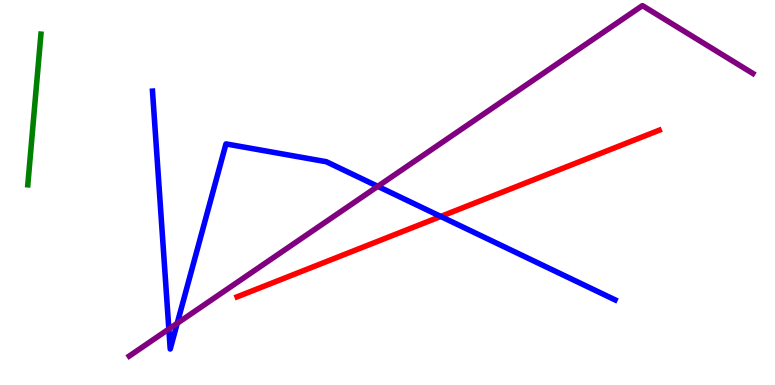[{'lines': ['blue', 'red'], 'intersections': [{'x': 5.69, 'y': 4.38}]}, {'lines': ['green', 'red'], 'intersections': []}, {'lines': ['purple', 'red'], 'intersections': []}, {'lines': ['blue', 'green'], 'intersections': []}, {'lines': ['blue', 'purple'], 'intersections': [{'x': 2.18, 'y': 1.45}, {'x': 2.29, 'y': 1.6}, {'x': 4.87, 'y': 5.16}]}, {'lines': ['green', 'purple'], 'intersections': []}]